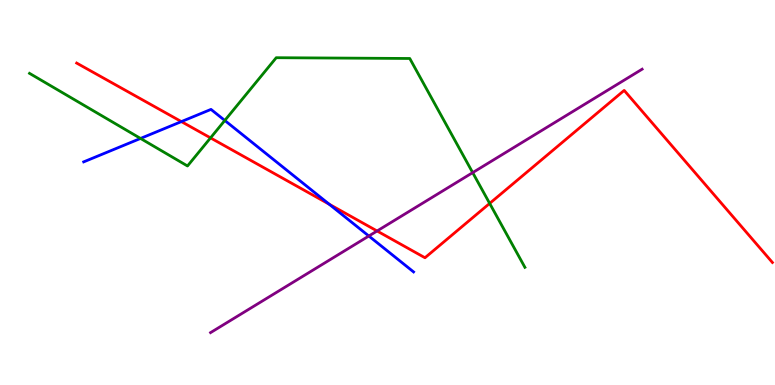[{'lines': ['blue', 'red'], 'intersections': [{'x': 2.34, 'y': 6.84}, {'x': 4.25, 'y': 4.7}]}, {'lines': ['green', 'red'], 'intersections': [{'x': 2.72, 'y': 6.42}, {'x': 6.32, 'y': 4.72}]}, {'lines': ['purple', 'red'], 'intersections': [{'x': 4.87, 'y': 4.0}]}, {'lines': ['blue', 'green'], 'intersections': [{'x': 1.81, 'y': 6.4}, {'x': 2.9, 'y': 6.87}]}, {'lines': ['blue', 'purple'], 'intersections': [{'x': 4.76, 'y': 3.87}]}, {'lines': ['green', 'purple'], 'intersections': [{'x': 6.1, 'y': 5.52}]}]